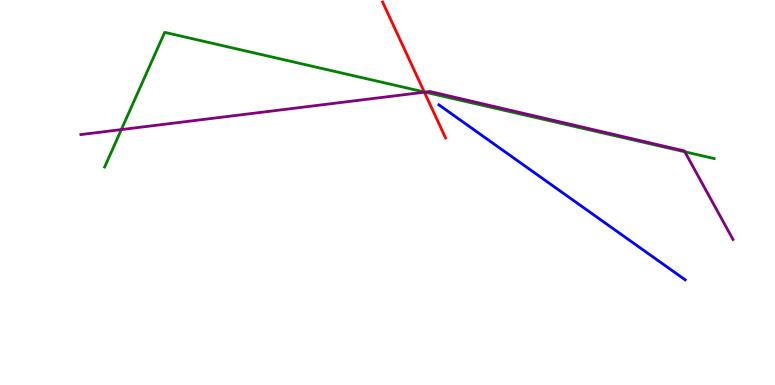[{'lines': ['blue', 'red'], 'intersections': []}, {'lines': ['green', 'red'], 'intersections': [{'x': 5.47, 'y': 7.61}]}, {'lines': ['purple', 'red'], 'intersections': [{'x': 5.48, 'y': 7.61}]}, {'lines': ['blue', 'green'], 'intersections': []}, {'lines': ['blue', 'purple'], 'intersections': []}, {'lines': ['green', 'purple'], 'intersections': [{'x': 1.57, 'y': 6.63}, {'x': 5.48, 'y': 7.61}, {'x': 8.84, 'y': 6.06}]}]